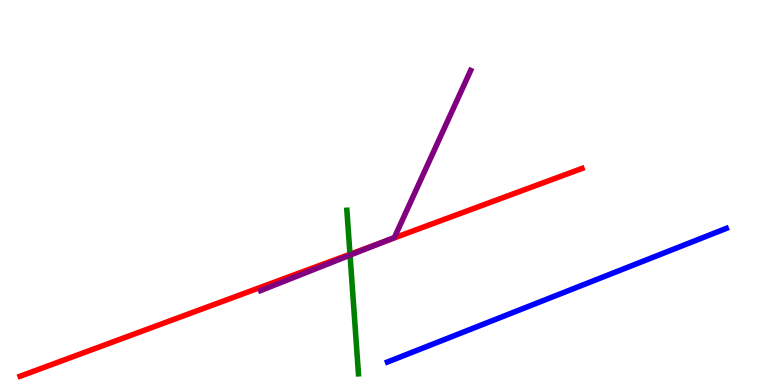[{'lines': ['blue', 'red'], 'intersections': []}, {'lines': ['green', 'red'], 'intersections': [{'x': 4.52, 'y': 3.4}]}, {'lines': ['purple', 'red'], 'intersections': [{'x': 4.96, 'y': 3.73}]}, {'lines': ['blue', 'green'], 'intersections': []}, {'lines': ['blue', 'purple'], 'intersections': []}, {'lines': ['green', 'purple'], 'intersections': [{'x': 4.52, 'y': 3.37}]}]